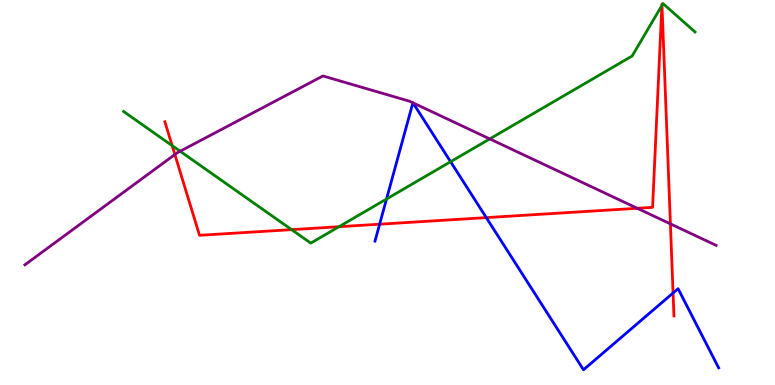[{'lines': ['blue', 'red'], 'intersections': [{'x': 4.9, 'y': 4.18}, {'x': 6.27, 'y': 4.35}, {'x': 8.68, 'y': 2.39}]}, {'lines': ['green', 'red'], 'intersections': [{'x': 2.22, 'y': 6.22}, {'x': 3.76, 'y': 4.04}, {'x': 4.37, 'y': 4.11}, {'x': 8.54, 'y': 9.86}, {'x': 8.54, 'y': 9.86}]}, {'lines': ['purple', 'red'], 'intersections': [{'x': 2.26, 'y': 5.99}, {'x': 8.22, 'y': 4.59}, {'x': 8.65, 'y': 4.19}]}, {'lines': ['blue', 'green'], 'intersections': [{'x': 4.99, 'y': 4.83}, {'x': 5.81, 'y': 5.8}]}, {'lines': ['blue', 'purple'], 'intersections': [{'x': 5.33, 'y': 7.33}, {'x': 5.33, 'y': 7.33}]}, {'lines': ['green', 'purple'], 'intersections': [{'x': 2.32, 'y': 6.07}, {'x': 6.32, 'y': 6.39}]}]